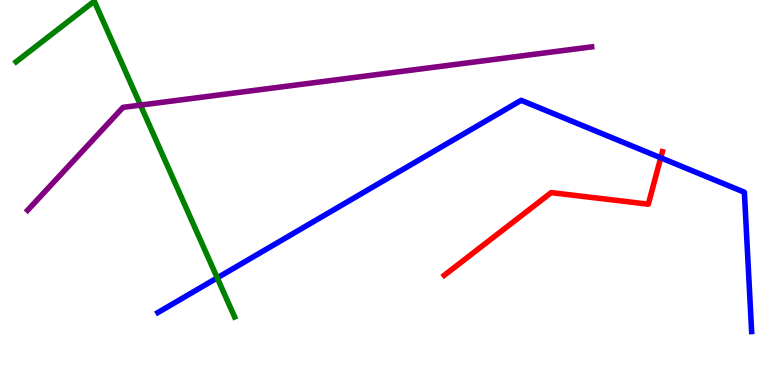[{'lines': ['blue', 'red'], 'intersections': [{'x': 8.53, 'y': 5.9}]}, {'lines': ['green', 'red'], 'intersections': []}, {'lines': ['purple', 'red'], 'intersections': []}, {'lines': ['blue', 'green'], 'intersections': [{'x': 2.8, 'y': 2.78}]}, {'lines': ['blue', 'purple'], 'intersections': []}, {'lines': ['green', 'purple'], 'intersections': [{'x': 1.81, 'y': 7.27}]}]